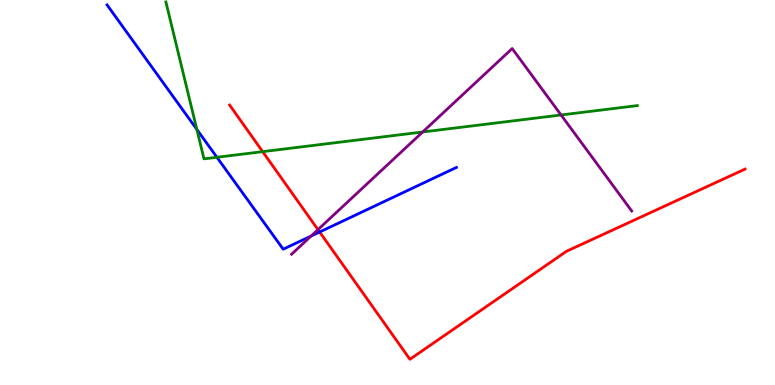[{'lines': ['blue', 'red'], 'intersections': [{'x': 4.12, 'y': 3.97}]}, {'lines': ['green', 'red'], 'intersections': [{'x': 3.39, 'y': 6.06}]}, {'lines': ['purple', 'red'], 'intersections': [{'x': 4.1, 'y': 4.04}]}, {'lines': ['blue', 'green'], 'intersections': [{'x': 2.54, 'y': 6.64}, {'x': 2.8, 'y': 5.92}]}, {'lines': ['blue', 'purple'], 'intersections': [{'x': 4.01, 'y': 3.87}]}, {'lines': ['green', 'purple'], 'intersections': [{'x': 5.45, 'y': 6.57}, {'x': 7.24, 'y': 7.01}]}]